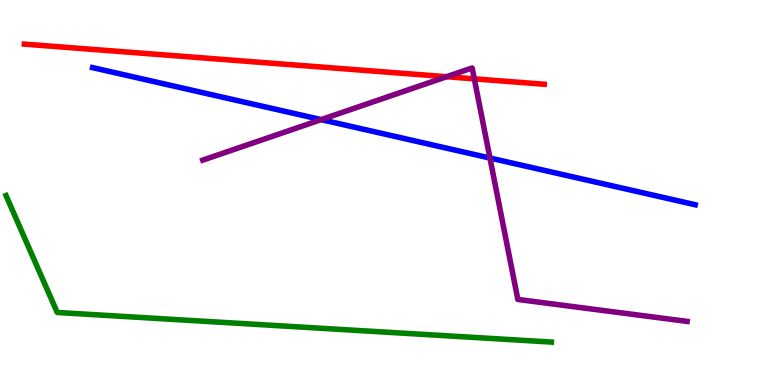[{'lines': ['blue', 'red'], 'intersections': []}, {'lines': ['green', 'red'], 'intersections': []}, {'lines': ['purple', 'red'], 'intersections': [{'x': 5.76, 'y': 8.01}, {'x': 6.12, 'y': 7.95}]}, {'lines': ['blue', 'green'], 'intersections': []}, {'lines': ['blue', 'purple'], 'intersections': [{'x': 4.14, 'y': 6.89}, {'x': 6.32, 'y': 5.9}]}, {'lines': ['green', 'purple'], 'intersections': []}]